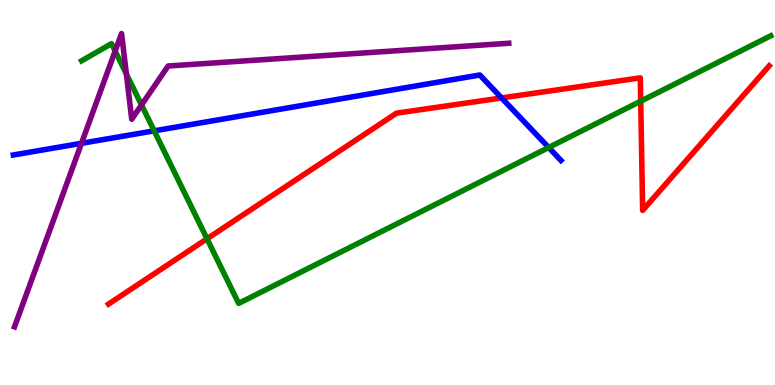[{'lines': ['blue', 'red'], 'intersections': [{'x': 6.47, 'y': 7.46}]}, {'lines': ['green', 'red'], 'intersections': [{'x': 2.67, 'y': 3.8}, {'x': 8.27, 'y': 7.37}]}, {'lines': ['purple', 'red'], 'intersections': []}, {'lines': ['blue', 'green'], 'intersections': [{'x': 1.99, 'y': 6.6}, {'x': 7.08, 'y': 6.17}]}, {'lines': ['blue', 'purple'], 'intersections': [{'x': 1.05, 'y': 6.28}]}, {'lines': ['green', 'purple'], 'intersections': [{'x': 1.49, 'y': 8.67}, {'x': 1.63, 'y': 8.08}, {'x': 1.83, 'y': 7.27}]}]